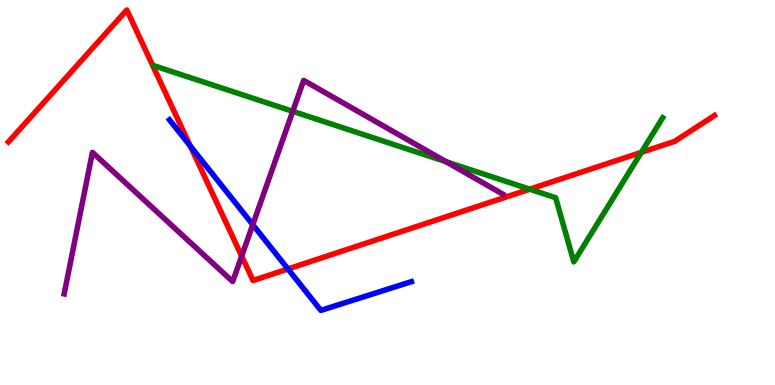[{'lines': ['blue', 'red'], 'intersections': [{'x': 2.46, 'y': 6.21}, {'x': 3.72, 'y': 3.01}]}, {'lines': ['green', 'red'], 'intersections': [{'x': 6.83, 'y': 5.09}, {'x': 8.28, 'y': 6.04}]}, {'lines': ['purple', 'red'], 'intersections': [{'x': 3.12, 'y': 3.35}]}, {'lines': ['blue', 'green'], 'intersections': []}, {'lines': ['blue', 'purple'], 'intersections': [{'x': 3.26, 'y': 4.16}]}, {'lines': ['green', 'purple'], 'intersections': [{'x': 3.78, 'y': 7.11}, {'x': 5.75, 'y': 5.8}]}]